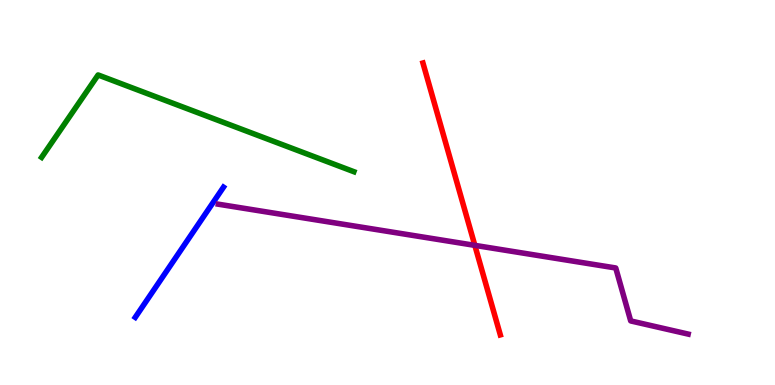[{'lines': ['blue', 'red'], 'intersections': []}, {'lines': ['green', 'red'], 'intersections': []}, {'lines': ['purple', 'red'], 'intersections': [{'x': 6.13, 'y': 3.63}]}, {'lines': ['blue', 'green'], 'intersections': []}, {'lines': ['blue', 'purple'], 'intersections': []}, {'lines': ['green', 'purple'], 'intersections': []}]